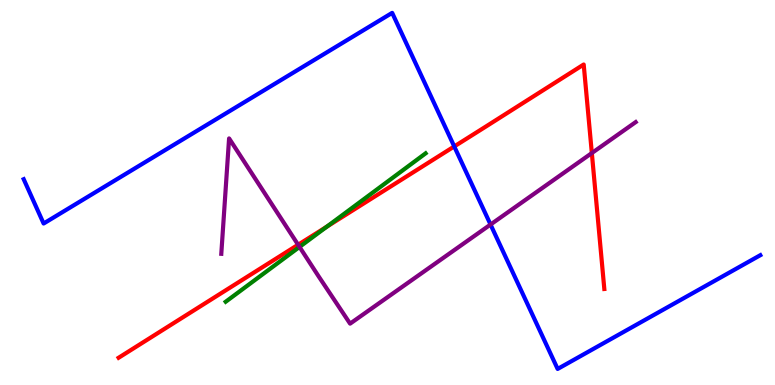[{'lines': ['blue', 'red'], 'intersections': [{'x': 5.86, 'y': 6.2}]}, {'lines': ['green', 'red'], 'intersections': [{'x': 4.22, 'y': 4.11}]}, {'lines': ['purple', 'red'], 'intersections': [{'x': 3.85, 'y': 3.64}, {'x': 7.64, 'y': 6.02}]}, {'lines': ['blue', 'green'], 'intersections': []}, {'lines': ['blue', 'purple'], 'intersections': [{'x': 6.33, 'y': 4.17}]}, {'lines': ['green', 'purple'], 'intersections': [{'x': 3.86, 'y': 3.59}]}]